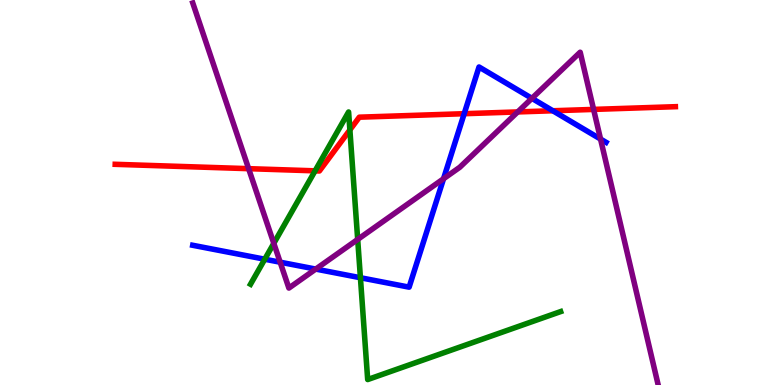[{'lines': ['blue', 'red'], 'intersections': [{'x': 5.99, 'y': 7.05}, {'x': 7.13, 'y': 7.12}]}, {'lines': ['green', 'red'], 'intersections': [{'x': 4.07, 'y': 5.56}, {'x': 4.51, 'y': 6.63}]}, {'lines': ['purple', 'red'], 'intersections': [{'x': 3.21, 'y': 5.62}, {'x': 6.68, 'y': 7.09}, {'x': 7.66, 'y': 7.16}]}, {'lines': ['blue', 'green'], 'intersections': [{'x': 3.42, 'y': 3.27}, {'x': 4.65, 'y': 2.79}]}, {'lines': ['blue', 'purple'], 'intersections': [{'x': 3.62, 'y': 3.19}, {'x': 4.07, 'y': 3.01}, {'x': 5.72, 'y': 5.36}, {'x': 6.86, 'y': 7.45}, {'x': 7.75, 'y': 6.39}]}, {'lines': ['green', 'purple'], 'intersections': [{'x': 3.53, 'y': 3.68}, {'x': 4.62, 'y': 3.78}]}]